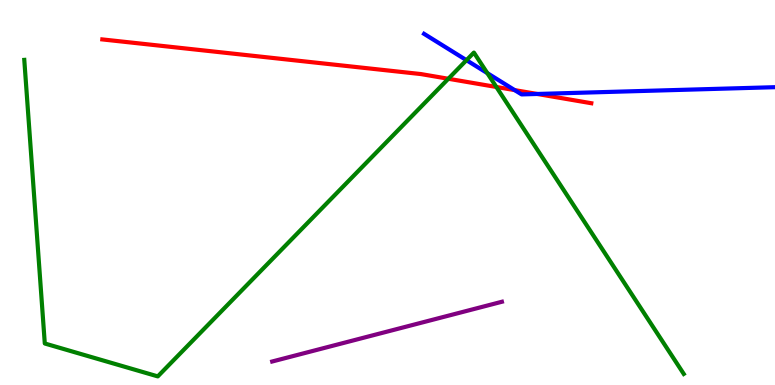[{'lines': ['blue', 'red'], 'intersections': [{'x': 6.64, 'y': 7.66}, {'x': 6.93, 'y': 7.56}]}, {'lines': ['green', 'red'], 'intersections': [{'x': 5.79, 'y': 7.95}, {'x': 6.4, 'y': 7.74}]}, {'lines': ['purple', 'red'], 'intersections': []}, {'lines': ['blue', 'green'], 'intersections': [{'x': 6.02, 'y': 8.44}, {'x': 6.29, 'y': 8.1}]}, {'lines': ['blue', 'purple'], 'intersections': []}, {'lines': ['green', 'purple'], 'intersections': []}]